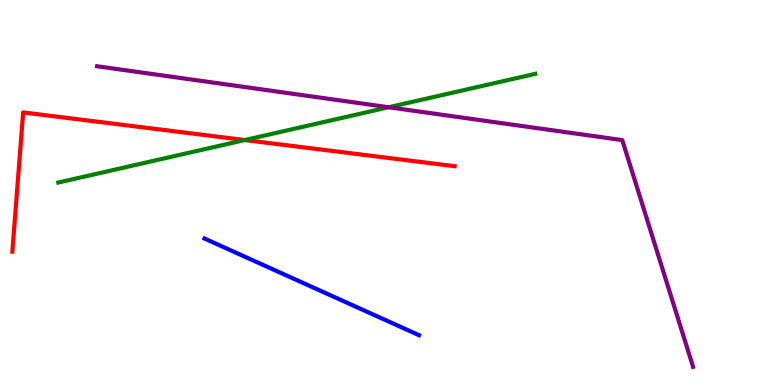[{'lines': ['blue', 'red'], 'intersections': []}, {'lines': ['green', 'red'], 'intersections': [{'x': 3.16, 'y': 6.36}]}, {'lines': ['purple', 'red'], 'intersections': []}, {'lines': ['blue', 'green'], 'intersections': []}, {'lines': ['blue', 'purple'], 'intersections': []}, {'lines': ['green', 'purple'], 'intersections': [{'x': 5.02, 'y': 7.21}]}]